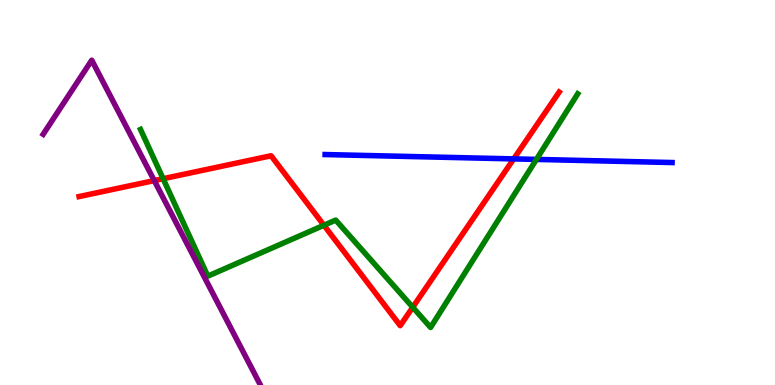[{'lines': ['blue', 'red'], 'intersections': [{'x': 6.63, 'y': 5.87}]}, {'lines': ['green', 'red'], 'intersections': [{'x': 2.1, 'y': 5.36}, {'x': 4.18, 'y': 4.15}, {'x': 5.33, 'y': 2.02}]}, {'lines': ['purple', 'red'], 'intersections': [{'x': 1.99, 'y': 5.31}]}, {'lines': ['blue', 'green'], 'intersections': [{'x': 6.92, 'y': 5.86}]}, {'lines': ['blue', 'purple'], 'intersections': []}, {'lines': ['green', 'purple'], 'intersections': []}]